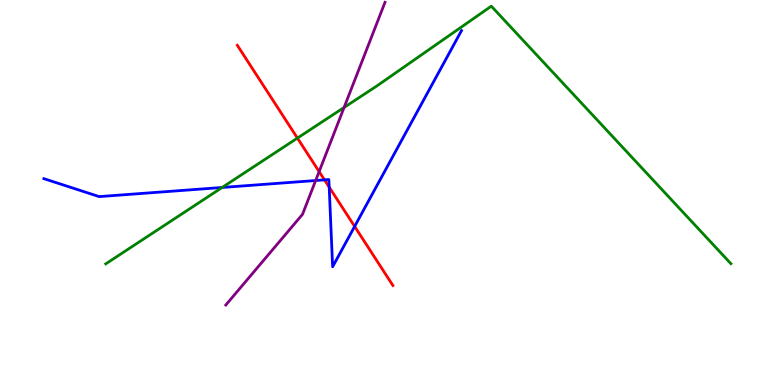[{'lines': ['blue', 'red'], 'intersections': [{'x': 4.19, 'y': 5.33}, {'x': 4.25, 'y': 5.14}, {'x': 4.58, 'y': 4.12}]}, {'lines': ['green', 'red'], 'intersections': [{'x': 3.84, 'y': 6.41}]}, {'lines': ['purple', 'red'], 'intersections': [{'x': 4.12, 'y': 5.54}]}, {'lines': ['blue', 'green'], 'intersections': [{'x': 2.87, 'y': 5.13}]}, {'lines': ['blue', 'purple'], 'intersections': [{'x': 4.07, 'y': 5.31}]}, {'lines': ['green', 'purple'], 'intersections': [{'x': 4.44, 'y': 7.21}]}]